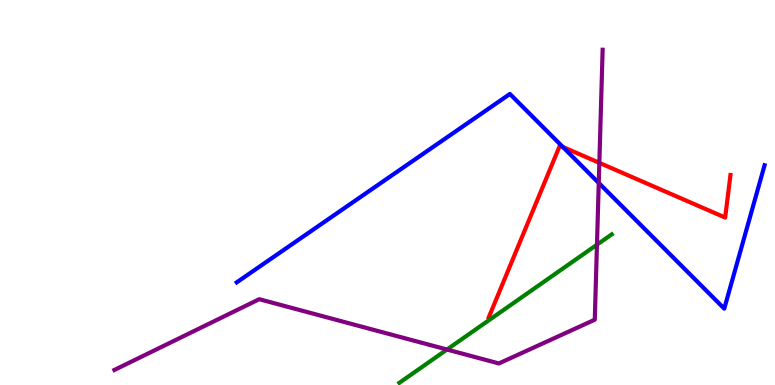[{'lines': ['blue', 'red'], 'intersections': [{'x': 7.26, 'y': 6.18}]}, {'lines': ['green', 'red'], 'intersections': []}, {'lines': ['purple', 'red'], 'intersections': [{'x': 7.73, 'y': 5.77}]}, {'lines': ['blue', 'green'], 'intersections': []}, {'lines': ['blue', 'purple'], 'intersections': [{'x': 7.73, 'y': 5.25}]}, {'lines': ['green', 'purple'], 'intersections': [{'x': 5.77, 'y': 0.921}, {'x': 7.7, 'y': 3.64}]}]